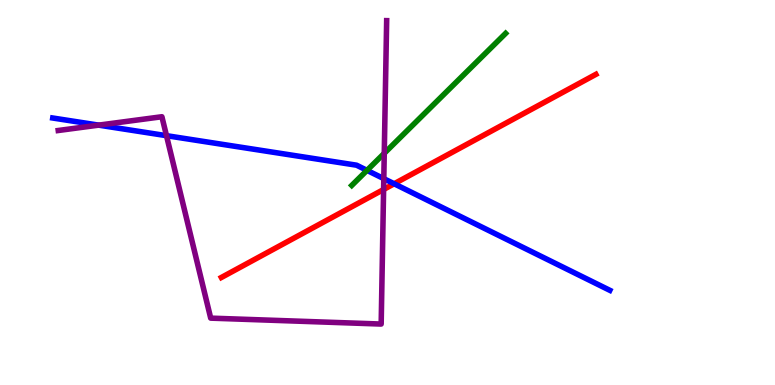[{'lines': ['blue', 'red'], 'intersections': [{'x': 5.09, 'y': 5.23}]}, {'lines': ['green', 'red'], 'intersections': []}, {'lines': ['purple', 'red'], 'intersections': [{'x': 4.95, 'y': 5.08}]}, {'lines': ['blue', 'green'], 'intersections': [{'x': 4.74, 'y': 5.58}]}, {'lines': ['blue', 'purple'], 'intersections': [{'x': 1.27, 'y': 6.75}, {'x': 2.15, 'y': 6.48}, {'x': 4.95, 'y': 5.36}]}, {'lines': ['green', 'purple'], 'intersections': [{'x': 4.96, 'y': 6.02}]}]